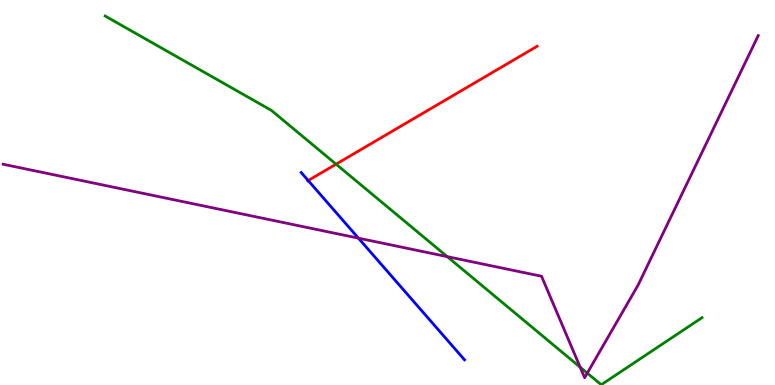[{'lines': ['blue', 'red'], 'intersections': [{'x': 3.98, 'y': 5.31}]}, {'lines': ['green', 'red'], 'intersections': [{'x': 4.34, 'y': 5.74}]}, {'lines': ['purple', 'red'], 'intersections': []}, {'lines': ['blue', 'green'], 'intersections': []}, {'lines': ['blue', 'purple'], 'intersections': [{'x': 4.63, 'y': 3.81}]}, {'lines': ['green', 'purple'], 'intersections': [{'x': 5.77, 'y': 3.33}, {'x': 7.49, 'y': 0.462}, {'x': 7.58, 'y': 0.309}]}]